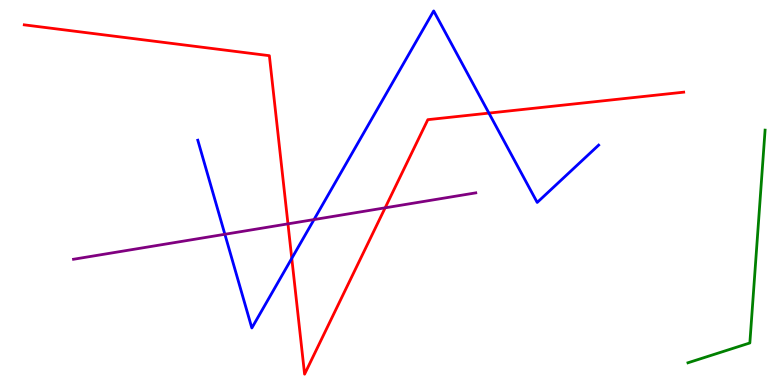[{'lines': ['blue', 'red'], 'intersections': [{'x': 3.76, 'y': 3.29}, {'x': 6.31, 'y': 7.06}]}, {'lines': ['green', 'red'], 'intersections': []}, {'lines': ['purple', 'red'], 'intersections': [{'x': 3.72, 'y': 4.19}, {'x': 4.97, 'y': 4.6}]}, {'lines': ['blue', 'green'], 'intersections': []}, {'lines': ['blue', 'purple'], 'intersections': [{'x': 2.9, 'y': 3.91}, {'x': 4.05, 'y': 4.3}]}, {'lines': ['green', 'purple'], 'intersections': []}]